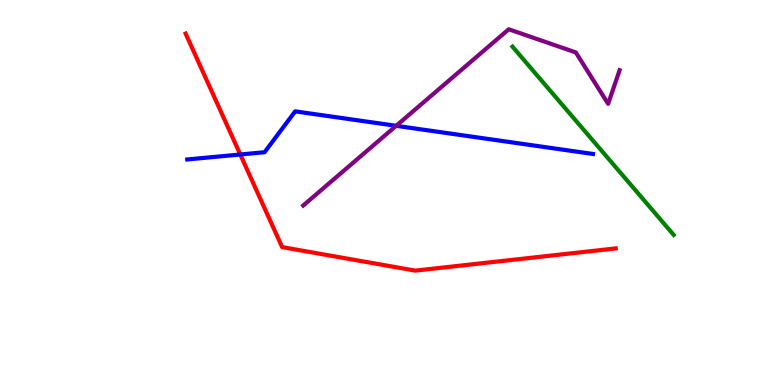[{'lines': ['blue', 'red'], 'intersections': [{'x': 3.1, 'y': 5.99}]}, {'lines': ['green', 'red'], 'intersections': []}, {'lines': ['purple', 'red'], 'intersections': []}, {'lines': ['blue', 'green'], 'intersections': []}, {'lines': ['blue', 'purple'], 'intersections': [{'x': 5.11, 'y': 6.73}]}, {'lines': ['green', 'purple'], 'intersections': []}]